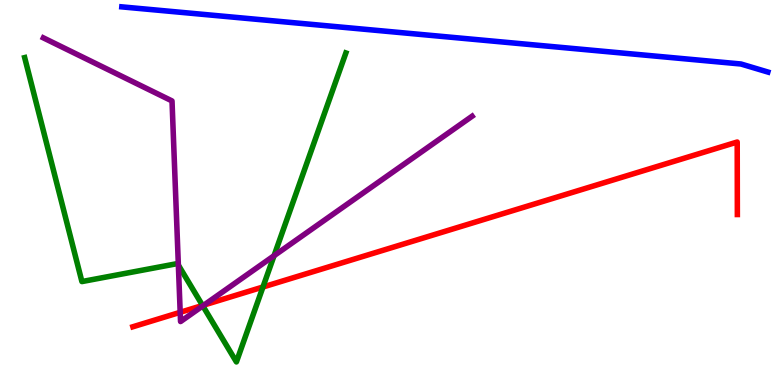[{'lines': ['blue', 'red'], 'intersections': []}, {'lines': ['green', 'red'], 'intersections': [{'x': 2.61, 'y': 2.07}, {'x': 3.39, 'y': 2.55}]}, {'lines': ['purple', 'red'], 'intersections': [{'x': 2.33, 'y': 1.89}, {'x': 2.63, 'y': 2.08}]}, {'lines': ['blue', 'green'], 'intersections': []}, {'lines': ['blue', 'purple'], 'intersections': []}, {'lines': ['green', 'purple'], 'intersections': [{'x': 2.3, 'y': 3.11}, {'x': 2.62, 'y': 2.06}, {'x': 3.54, 'y': 3.36}]}]